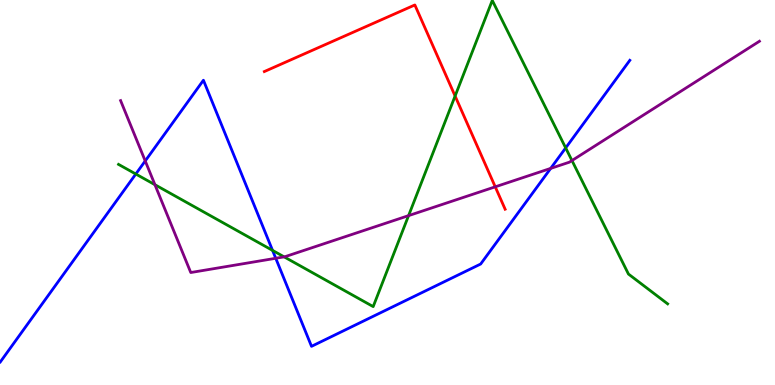[{'lines': ['blue', 'red'], 'intersections': []}, {'lines': ['green', 'red'], 'intersections': [{'x': 5.87, 'y': 7.51}]}, {'lines': ['purple', 'red'], 'intersections': [{'x': 6.39, 'y': 5.15}]}, {'lines': ['blue', 'green'], 'intersections': [{'x': 1.75, 'y': 5.48}, {'x': 3.52, 'y': 3.5}, {'x': 7.3, 'y': 6.16}]}, {'lines': ['blue', 'purple'], 'intersections': [{'x': 1.87, 'y': 5.82}, {'x': 3.56, 'y': 3.29}, {'x': 7.11, 'y': 5.63}]}, {'lines': ['green', 'purple'], 'intersections': [{'x': 2.0, 'y': 5.2}, {'x': 3.67, 'y': 3.33}, {'x': 5.27, 'y': 4.4}, {'x': 7.38, 'y': 5.83}]}]